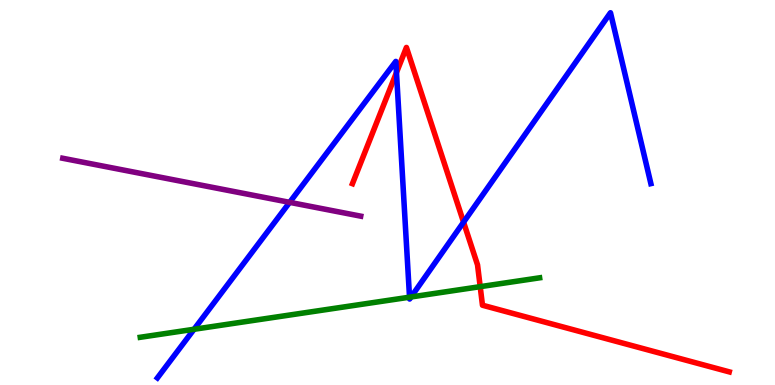[{'lines': ['blue', 'red'], 'intersections': [{'x': 5.12, 'y': 8.11}, {'x': 5.98, 'y': 4.23}]}, {'lines': ['green', 'red'], 'intersections': [{'x': 6.2, 'y': 2.55}]}, {'lines': ['purple', 'red'], 'intersections': []}, {'lines': ['blue', 'green'], 'intersections': [{'x': 2.5, 'y': 1.45}, {'x': 5.28, 'y': 2.28}, {'x': 5.3, 'y': 2.29}]}, {'lines': ['blue', 'purple'], 'intersections': [{'x': 3.74, 'y': 4.74}]}, {'lines': ['green', 'purple'], 'intersections': []}]